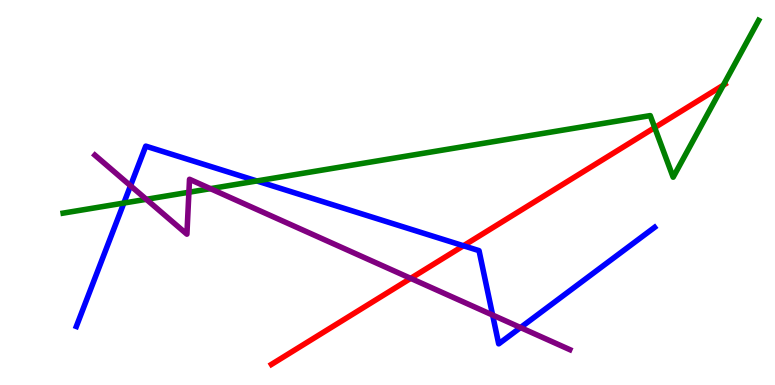[{'lines': ['blue', 'red'], 'intersections': [{'x': 5.98, 'y': 3.62}]}, {'lines': ['green', 'red'], 'intersections': [{'x': 8.45, 'y': 6.69}, {'x': 9.33, 'y': 7.79}]}, {'lines': ['purple', 'red'], 'intersections': [{'x': 5.3, 'y': 2.77}]}, {'lines': ['blue', 'green'], 'intersections': [{'x': 1.6, 'y': 4.73}, {'x': 3.31, 'y': 5.3}]}, {'lines': ['blue', 'purple'], 'intersections': [{'x': 1.68, 'y': 5.18}, {'x': 6.36, 'y': 1.82}, {'x': 6.72, 'y': 1.49}]}, {'lines': ['green', 'purple'], 'intersections': [{'x': 1.89, 'y': 4.82}, {'x': 2.44, 'y': 5.01}, {'x': 2.72, 'y': 5.1}]}]